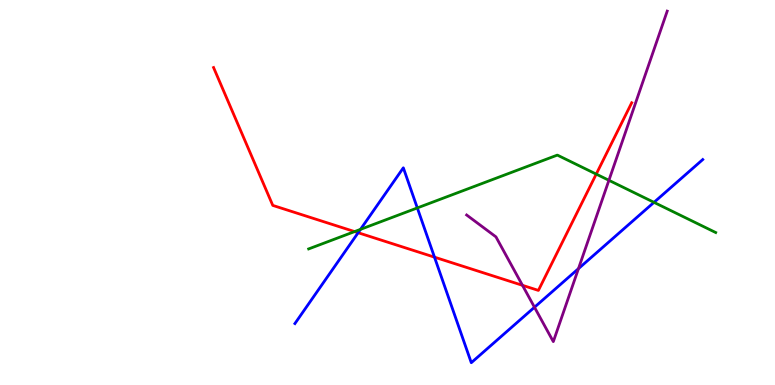[{'lines': ['blue', 'red'], 'intersections': [{'x': 4.62, 'y': 3.96}, {'x': 5.61, 'y': 3.32}]}, {'lines': ['green', 'red'], 'intersections': [{'x': 4.58, 'y': 3.98}, {'x': 7.69, 'y': 5.48}]}, {'lines': ['purple', 'red'], 'intersections': [{'x': 6.74, 'y': 2.59}]}, {'lines': ['blue', 'green'], 'intersections': [{'x': 4.65, 'y': 4.04}, {'x': 5.38, 'y': 4.6}, {'x': 8.44, 'y': 4.74}]}, {'lines': ['blue', 'purple'], 'intersections': [{'x': 6.9, 'y': 2.02}, {'x': 7.46, 'y': 3.02}]}, {'lines': ['green', 'purple'], 'intersections': [{'x': 7.86, 'y': 5.32}]}]